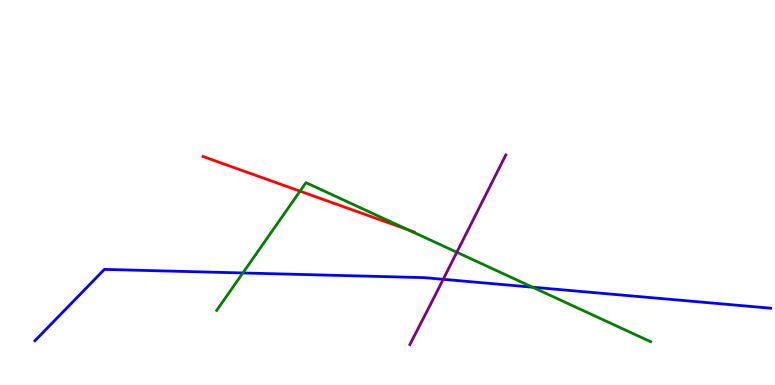[{'lines': ['blue', 'red'], 'intersections': []}, {'lines': ['green', 'red'], 'intersections': [{'x': 3.87, 'y': 5.03}, {'x': 5.27, 'y': 4.03}]}, {'lines': ['purple', 'red'], 'intersections': []}, {'lines': ['blue', 'green'], 'intersections': [{'x': 3.13, 'y': 2.91}, {'x': 6.87, 'y': 2.54}]}, {'lines': ['blue', 'purple'], 'intersections': [{'x': 5.72, 'y': 2.74}]}, {'lines': ['green', 'purple'], 'intersections': [{'x': 5.89, 'y': 3.45}]}]